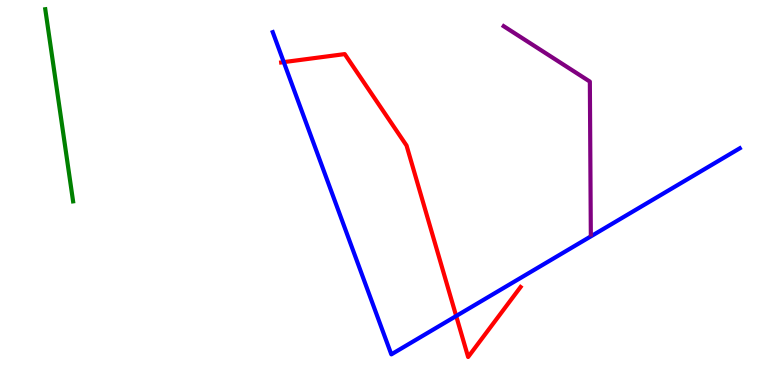[{'lines': ['blue', 'red'], 'intersections': [{'x': 3.66, 'y': 8.39}, {'x': 5.89, 'y': 1.79}]}, {'lines': ['green', 'red'], 'intersections': []}, {'lines': ['purple', 'red'], 'intersections': []}, {'lines': ['blue', 'green'], 'intersections': []}, {'lines': ['blue', 'purple'], 'intersections': []}, {'lines': ['green', 'purple'], 'intersections': []}]